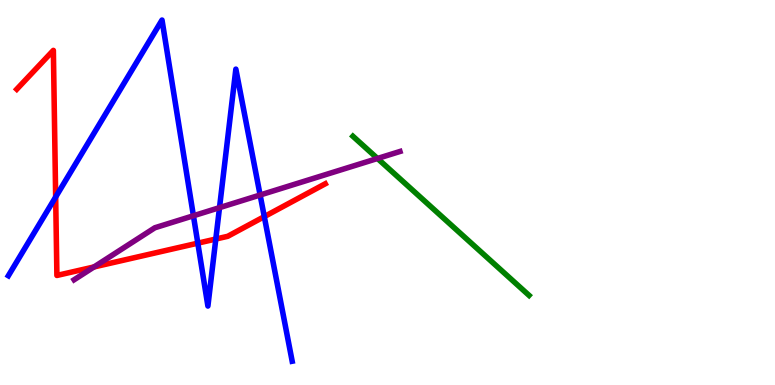[{'lines': ['blue', 'red'], 'intersections': [{'x': 0.718, 'y': 4.88}, {'x': 2.55, 'y': 3.68}, {'x': 2.78, 'y': 3.79}, {'x': 3.41, 'y': 4.37}]}, {'lines': ['green', 'red'], 'intersections': []}, {'lines': ['purple', 'red'], 'intersections': [{'x': 1.21, 'y': 3.07}]}, {'lines': ['blue', 'green'], 'intersections': []}, {'lines': ['blue', 'purple'], 'intersections': [{'x': 2.5, 'y': 4.4}, {'x': 2.83, 'y': 4.61}, {'x': 3.36, 'y': 4.93}]}, {'lines': ['green', 'purple'], 'intersections': [{'x': 4.87, 'y': 5.88}]}]